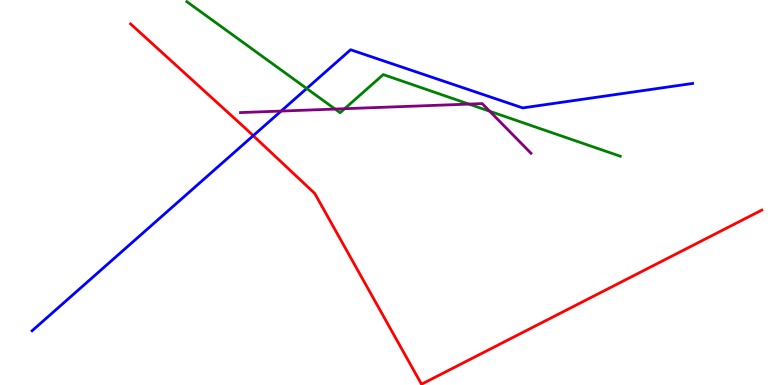[{'lines': ['blue', 'red'], 'intersections': [{'x': 3.27, 'y': 6.48}]}, {'lines': ['green', 'red'], 'intersections': []}, {'lines': ['purple', 'red'], 'intersections': []}, {'lines': ['blue', 'green'], 'intersections': [{'x': 3.96, 'y': 7.7}]}, {'lines': ['blue', 'purple'], 'intersections': [{'x': 3.63, 'y': 7.12}]}, {'lines': ['green', 'purple'], 'intersections': [{'x': 4.32, 'y': 7.17}, {'x': 4.45, 'y': 7.18}, {'x': 6.05, 'y': 7.3}, {'x': 6.32, 'y': 7.11}]}]